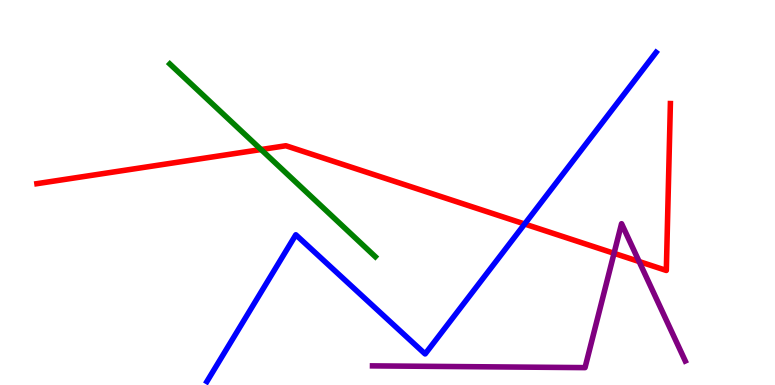[{'lines': ['blue', 'red'], 'intersections': [{'x': 6.77, 'y': 4.18}]}, {'lines': ['green', 'red'], 'intersections': [{'x': 3.37, 'y': 6.12}]}, {'lines': ['purple', 'red'], 'intersections': [{'x': 7.92, 'y': 3.42}, {'x': 8.25, 'y': 3.21}]}, {'lines': ['blue', 'green'], 'intersections': []}, {'lines': ['blue', 'purple'], 'intersections': []}, {'lines': ['green', 'purple'], 'intersections': []}]